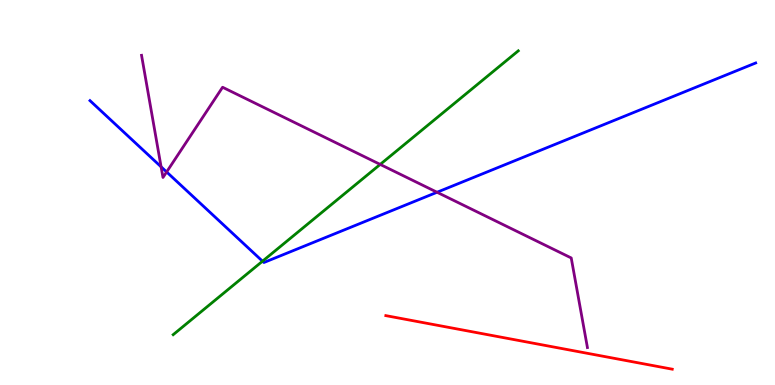[{'lines': ['blue', 'red'], 'intersections': []}, {'lines': ['green', 'red'], 'intersections': []}, {'lines': ['purple', 'red'], 'intersections': []}, {'lines': ['blue', 'green'], 'intersections': [{'x': 3.39, 'y': 3.22}]}, {'lines': ['blue', 'purple'], 'intersections': [{'x': 2.08, 'y': 5.67}, {'x': 2.15, 'y': 5.53}, {'x': 5.64, 'y': 5.01}]}, {'lines': ['green', 'purple'], 'intersections': [{'x': 4.91, 'y': 5.73}]}]